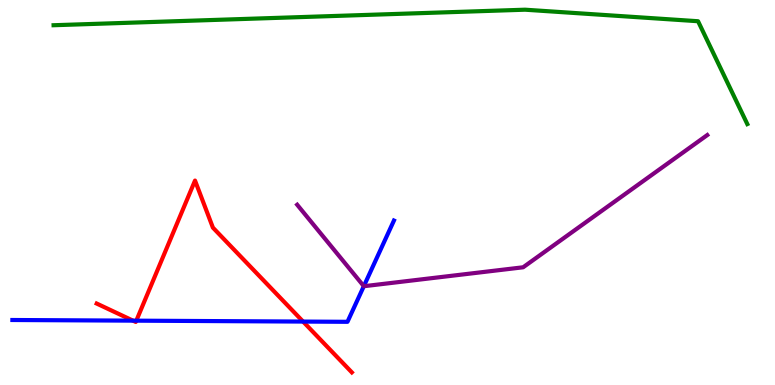[{'lines': ['blue', 'red'], 'intersections': [{'x': 1.72, 'y': 1.67}, {'x': 1.76, 'y': 1.67}, {'x': 3.91, 'y': 1.65}]}, {'lines': ['green', 'red'], 'intersections': []}, {'lines': ['purple', 'red'], 'intersections': []}, {'lines': ['blue', 'green'], 'intersections': []}, {'lines': ['blue', 'purple'], 'intersections': [{'x': 4.69, 'y': 2.57}]}, {'lines': ['green', 'purple'], 'intersections': []}]